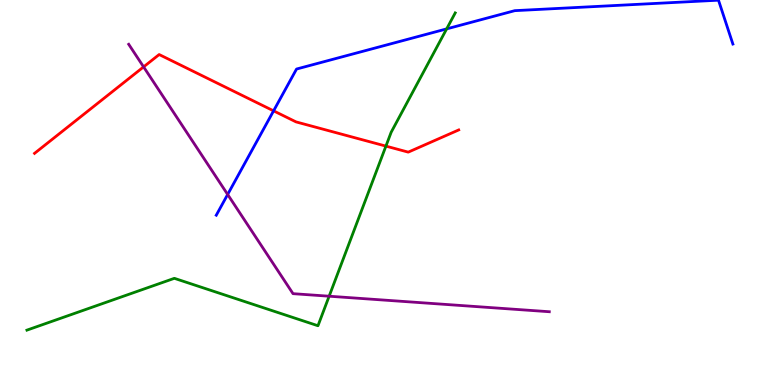[{'lines': ['blue', 'red'], 'intersections': [{'x': 3.53, 'y': 7.12}]}, {'lines': ['green', 'red'], 'intersections': [{'x': 4.98, 'y': 6.2}]}, {'lines': ['purple', 'red'], 'intersections': [{'x': 1.85, 'y': 8.26}]}, {'lines': ['blue', 'green'], 'intersections': [{'x': 5.76, 'y': 9.25}]}, {'lines': ['blue', 'purple'], 'intersections': [{'x': 2.94, 'y': 4.95}]}, {'lines': ['green', 'purple'], 'intersections': [{'x': 4.25, 'y': 2.31}]}]